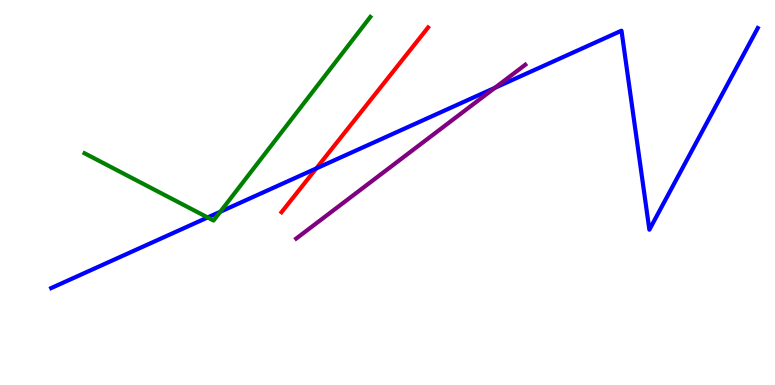[{'lines': ['blue', 'red'], 'intersections': [{'x': 4.08, 'y': 5.62}]}, {'lines': ['green', 'red'], 'intersections': []}, {'lines': ['purple', 'red'], 'intersections': []}, {'lines': ['blue', 'green'], 'intersections': [{'x': 2.68, 'y': 4.35}, {'x': 2.84, 'y': 4.5}]}, {'lines': ['blue', 'purple'], 'intersections': [{'x': 6.38, 'y': 7.72}]}, {'lines': ['green', 'purple'], 'intersections': []}]